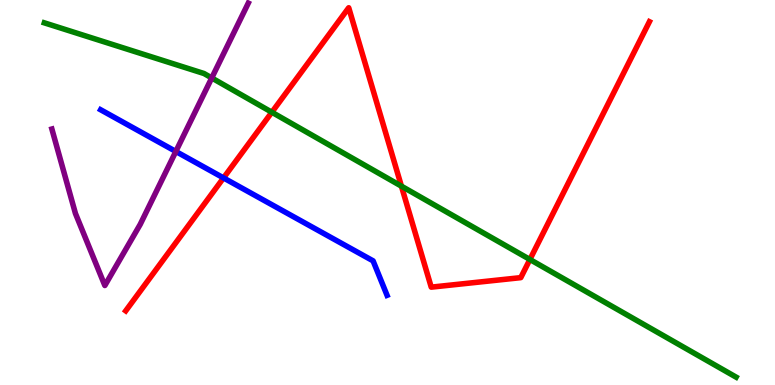[{'lines': ['blue', 'red'], 'intersections': [{'x': 2.88, 'y': 5.38}]}, {'lines': ['green', 'red'], 'intersections': [{'x': 3.51, 'y': 7.08}, {'x': 5.18, 'y': 5.16}, {'x': 6.84, 'y': 3.26}]}, {'lines': ['purple', 'red'], 'intersections': []}, {'lines': ['blue', 'green'], 'intersections': []}, {'lines': ['blue', 'purple'], 'intersections': [{'x': 2.27, 'y': 6.07}]}, {'lines': ['green', 'purple'], 'intersections': [{'x': 2.73, 'y': 7.98}]}]